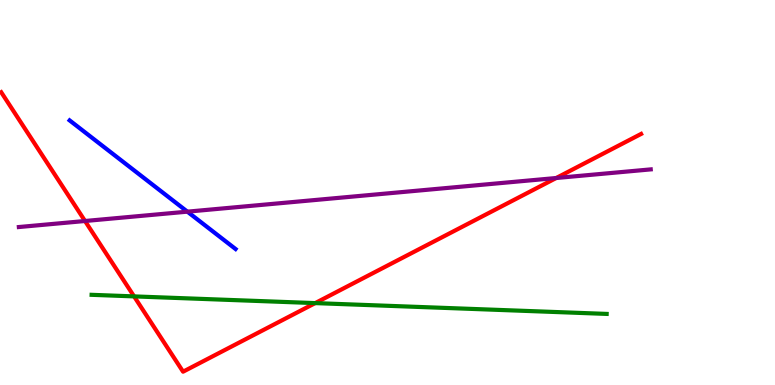[{'lines': ['blue', 'red'], 'intersections': []}, {'lines': ['green', 'red'], 'intersections': [{'x': 1.73, 'y': 2.3}, {'x': 4.07, 'y': 2.13}]}, {'lines': ['purple', 'red'], 'intersections': [{'x': 1.1, 'y': 4.26}, {'x': 7.18, 'y': 5.38}]}, {'lines': ['blue', 'green'], 'intersections': []}, {'lines': ['blue', 'purple'], 'intersections': [{'x': 2.42, 'y': 4.5}]}, {'lines': ['green', 'purple'], 'intersections': []}]